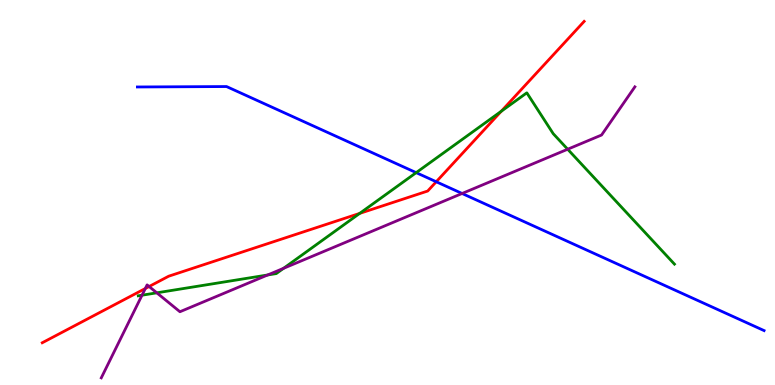[{'lines': ['blue', 'red'], 'intersections': [{'x': 5.63, 'y': 5.28}]}, {'lines': ['green', 'red'], 'intersections': [{'x': 4.64, 'y': 4.46}, {'x': 6.47, 'y': 7.11}]}, {'lines': ['purple', 'red'], 'intersections': [{'x': 1.88, 'y': 2.51}, {'x': 1.92, 'y': 2.56}]}, {'lines': ['blue', 'green'], 'intersections': [{'x': 5.37, 'y': 5.52}]}, {'lines': ['blue', 'purple'], 'intersections': [{'x': 5.96, 'y': 4.97}]}, {'lines': ['green', 'purple'], 'intersections': [{'x': 1.83, 'y': 2.33}, {'x': 2.02, 'y': 2.39}, {'x': 3.45, 'y': 2.86}, {'x': 3.66, 'y': 3.03}, {'x': 7.32, 'y': 6.12}]}]